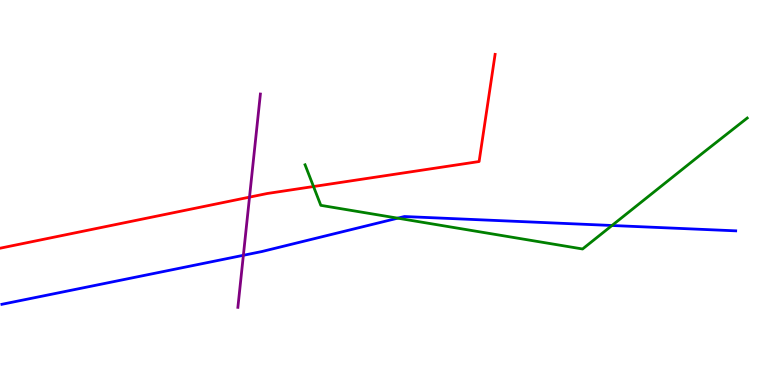[{'lines': ['blue', 'red'], 'intersections': []}, {'lines': ['green', 'red'], 'intersections': [{'x': 4.05, 'y': 5.16}]}, {'lines': ['purple', 'red'], 'intersections': [{'x': 3.22, 'y': 4.88}]}, {'lines': ['blue', 'green'], 'intersections': [{'x': 5.13, 'y': 4.33}, {'x': 7.9, 'y': 4.14}]}, {'lines': ['blue', 'purple'], 'intersections': [{'x': 3.14, 'y': 3.37}]}, {'lines': ['green', 'purple'], 'intersections': []}]